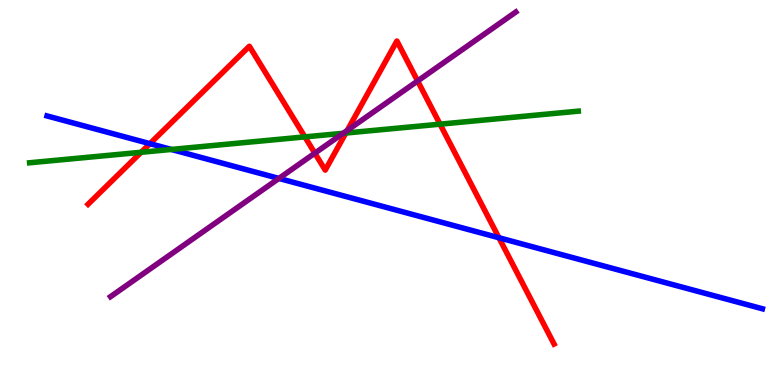[{'lines': ['blue', 'red'], 'intersections': [{'x': 1.93, 'y': 6.27}, {'x': 6.44, 'y': 3.82}]}, {'lines': ['green', 'red'], 'intersections': [{'x': 1.82, 'y': 6.04}, {'x': 3.93, 'y': 6.44}, {'x': 4.46, 'y': 6.54}, {'x': 5.68, 'y': 6.77}]}, {'lines': ['purple', 'red'], 'intersections': [{'x': 4.06, 'y': 6.02}, {'x': 4.48, 'y': 6.61}, {'x': 5.39, 'y': 7.9}]}, {'lines': ['blue', 'green'], 'intersections': [{'x': 2.21, 'y': 6.12}]}, {'lines': ['blue', 'purple'], 'intersections': [{'x': 3.6, 'y': 5.37}]}, {'lines': ['green', 'purple'], 'intersections': [{'x': 4.43, 'y': 6.54}]}]